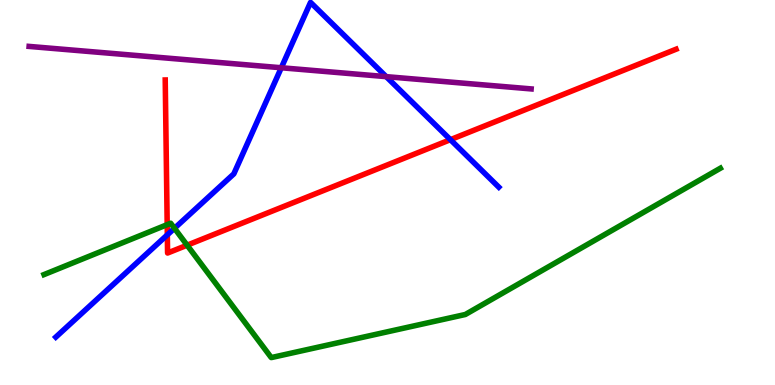[{'lines': ['blue', 'red'], 'intersections': [{'x': 2.16, 'y': 3.9}, {'x': 5.81, 'y': 6.37}]}, {'lines': ['green', 'red'], 'intersections': [{'x': 2.16, 'y': 4.17}, {'x': 2.41, 'y': 3.63}]}, {'lines': ['purple', 'red'], 'intersections': []}, {'lines': ['blue', 'green'], 'intersections': [{'x': 2.25, 'y': 4.07}]}, {'lines': ['blue', 'purple'], 'intersections': [{'x': 3.63, 'y': 8.24}, {'x': 4.98, 'y': 8.01}]}, {'lines': ['green', 'purple'], 'intersections': []}]